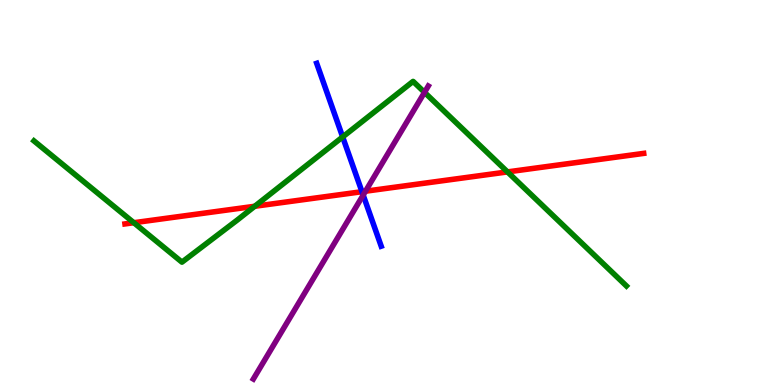[{'lines': ['blue', 'red'], 'intersections': [{'x': 4.67, 'y': 5.02}]}, {'lines': ['green', 'red'], 'intersections': [{'x': 1.73, 'y': 4.22}, {'x': 3.29, 'y': 4.64}, {'x': 6.55, 'y': 5.53}]}, {'lines': ['purple', 'red'], 'intersections': [{'x': 4.72, 'y': 5.03}]}, {'lines': ['blue', 'green'], 'intersections': [{'x': 4.42, 'y': 6.44}]}, {'lines': ['blue', 'purple'], 'intersections': [{'x': 4.69, 'y': 4.93}]}, {'lines': ['green', 'purple'], 'intersections': [{'x': 5.48, 'y': 7.6}]}]